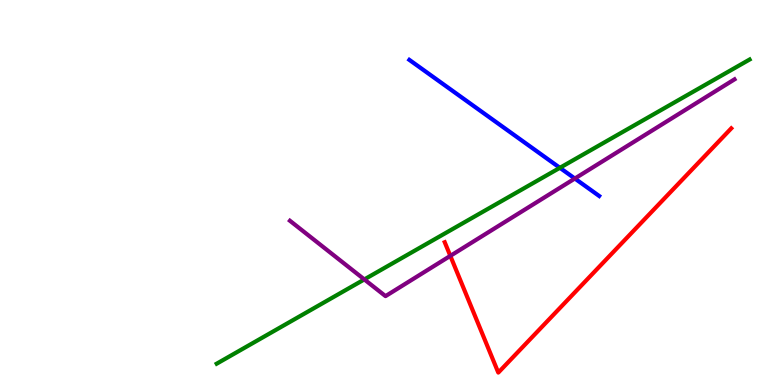[{'lines': ['blue', 'red'], 'intersections': []}, {'lines': ['green', 'red'], 'intersections': []}, {'lines': ['purple', 'red'], 'intersections': [{'x': 5.81, 'y': 3.35}]}, {'lines': ['blue', 'green'], 'intersections': [{'x': 7.22, 'y': 5.64}]}, {'lines': ['blue', 'purple'], 'intersections': [{'x': 7.42, 'y': 5.36}]}, {'lines': ['green', 'purple'], 'intersections': [{'x': 4.7, 'y': 2.74}]}]